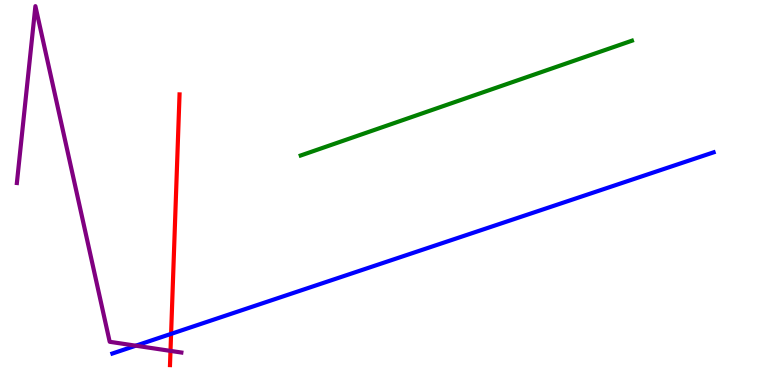[{'lines': ['blue', 'red'], 'intersections': [{'x': 2.21, 'y': 1.33}]}, {'lines': ['green', 'red'], 'intersections': []}, {'lines': ['purple', 'red'], 'intersections': [{'x': 2.2, 'y': 0.886}]}, {'lines': ['blue', 'green'], 'intersections': []}, {'lines': ['blue', 'purple'], 'intersections': [{'x': 1.75, 'y': 1.02}]}, {'lines': ['green', 'purple'], 'intersections': []}]